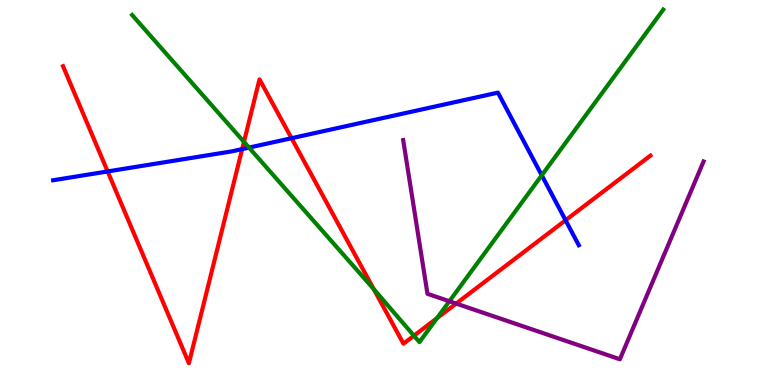[{'lines': ['blue', 'red'], 'intersections': [{'x': 1.39, 'y': 5.55}, {'x': 3.12, 'y': 6.13}, {'x': 3.76, 'y': 6.41}, {'x': 7.3, 'y': 4.28}]}, {'lines': ['green', 'red'], 'intersections': [{'x': 3.15, 'y': 6.31}, {'x': 4.82, 'y': 2.49}, {'x': 5.34, 'y': 1.28}, {'x': 5.64, 'y': 1.74}]}, {'lines': ['purple', 'red'], 'intersections': [{'x': 5.89, 'y': 2.12}]}, {'lines': ['blue', 'green'], 'intersections': [{'x': 3.21, 'y': 6.17}, {'x': 6.99, 'y': 5.45}]}, {'lines': ['blue', 'purple'], 'intersections': []}, {'lines': ['green', 'purple'], 'intersections': [{'x': 5.8, 'y': 2.18}]}]